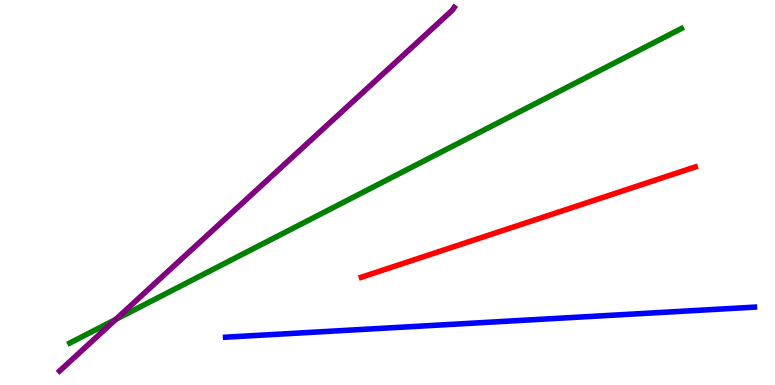[{'lines': ['blue', 'red'], 'intersections': []}, {'lines': ['green', 'red'], 'intersections': []}, {'lines': ['purple', 'red'], 'intersections': []}, {'lines': ['blue', 'green'], 'intersections': []}, {'lines': ['blue', 'purple'], 'intersections': []}, {'lines': ['green', 'purple'], 'intersections': [{'x': 1.49, 'y': 1.7}]}]